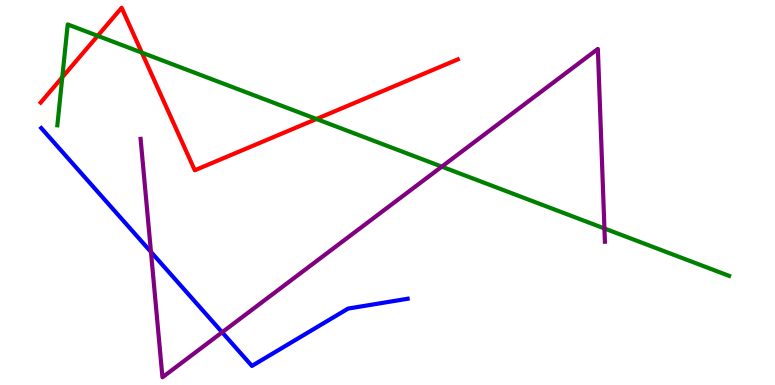[{'lines': ['blue', 'red'], 'intersections': []}, {'lines': ['green', 'red'], 'intersections': [{'x': 0.804, 'y': 7.99}, {'x': 1.26, 'y': 9.07}, {'x': 1.83, 'y': 8.63}, {'x': 4.08, 'y': 6.91}]}, {'lines': ['purple', 'red'], 'intersections': []}, {'lines': ['blue', 'green'], 'intersections': []}, {'lines': ['blue', 'purple'], 'intersections': [{'x': 1.95, 'y': 3.46}, {'x': 2.87, 'y': 1.37}]}, {'lines': ['green', 'purple'], 'intersections': [{'x': 5.7, 'y': 5.67}, {'x': 7.8, 'y': 4.07}]}]